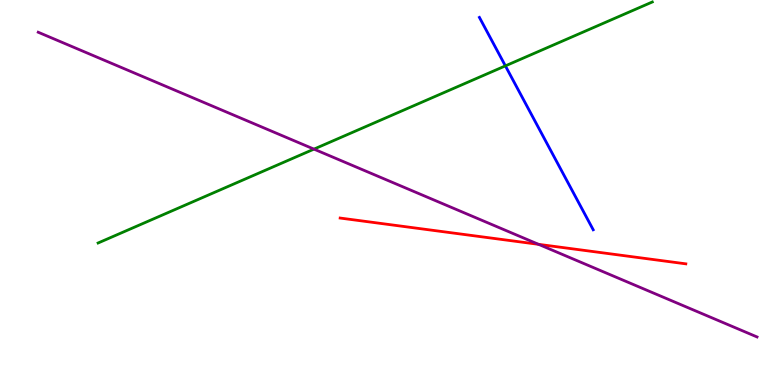[{'lines': ['blue', 'red'], 'intersections': []}, {'lines': ['green', 'red'], 'intersections': []}, {'lines': ['purple', 'red'], 'intersections': [{'x': 6.95, 'y': 3.65}]}, {'lines': ['blue', 'green'], 'intersections': [{'x': 6.52, 'y': 8.29}]}, {'lines': ['blue', 'purple'], 'intersections': []}, {'lines': ['green', 'purple'], 'intersections': [{'x': 4.05, 'y': 6.13}]}]